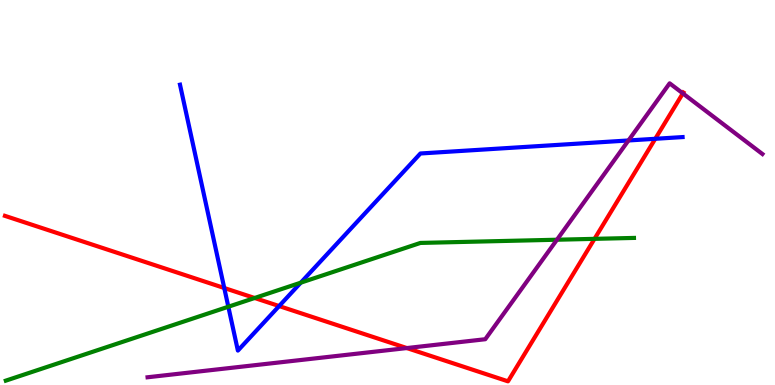[{'lines': ['blue', 'red'], 'intersections': [{'x': 2.89, 'y': 2.52}, {'x': 3.6, 'y': 2.05}, {'x': 8.46, 'y': 6.4}]}, {'lines': ['green', 'red'], 'intersections': [{'x': 3.29, 'y': 2.26}, {'x': 7.67, 'y': 3.8}]}, {'lines': ['purple', 'red'], 'intersections': [{'x': 5.25, 'y': 0.959}, {'x': 8.81, 'y': 7.57}]}, {'lines': ['blue', 'green'], 'intersections': [{'x': 2.95, 'y': 2.03}, {'x': 3.88, 'y': 2.66}]}, {'lines': ['blue', 'purple'], 'intersections': [{'x': 8.11, 'y': 6.35}]}, {'lines': ['green', 'purple'], 'intersections': [{'x': 7.19, 'y': 3.77}]}]